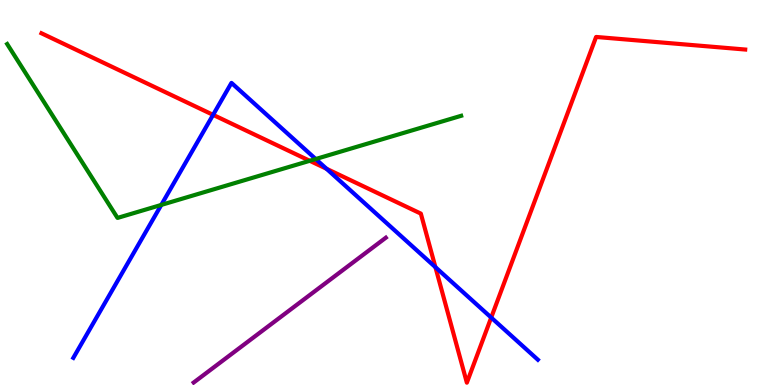[{'lines': ['blue', 'red'], 'intersections': [{'x': 2.75, 'y': 7.02}, {'x': 4.21, 'y': 5.62}, {'x': 5.62, 'y': 3.06}, {'x': 6.34, 'y': 1.75}]}, {'lines': ['green', 'red'], 'intersections': [{'x': 4.0, 'y': 5.82}]}, {'lines': ['purple', 'red'], 'intersections': []}, {'lines': ['blue', 'green'], 'intersections': [{'x': 2.08, 'y': 4.68}, {'x': 4.07, 'y': 5.87}]}, {'lines': ['blue', 'purple'], 'intersections': []}, {'lines': ['green', 'purple'], 'intersections': []}]